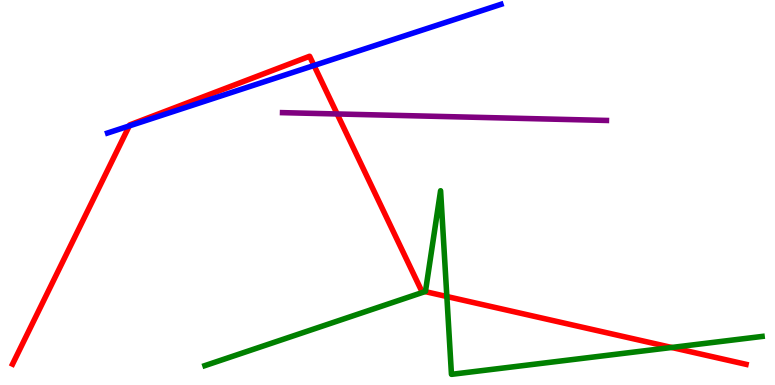[{'lines': ['blue', 'red'], 'intersections': [{'x': 1.67, 'y': 6.73}, {'x': 4.05, 'y': 8.3}]}, {'lines': ['green', 'red'], 'intersections': [{'x': 5.48, 'y': 2.43}, {'x': 5.77, 'y': 2.3}, {'x': 8.67, 'y': 0.975}]}, {'lines': ['purple', 'red'], 'intersections': [{'x': 4.35, 'y': 7.04}]}, {'lines': ['blue', 'green'], 'intersections': []}, {'lines': ['blue', 'purple'], 'intersections': []}, {'lines': ['green', 'purple'], 'intersections': []}]